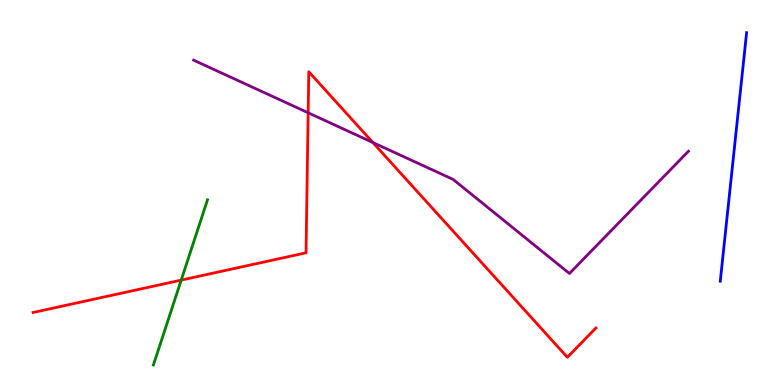[{'lines': ['blue', 'red'], 'intersections': []}, {'lines': ['green', 'red'], 'intersections': [{'x': 2.34, 'y': 2.72}]}, {'lines': ['purple', 'red'], 'intersections': [{'x': 3.98, 'y': 7.07}, {'x': 4.81, 'y': 6.3}]}, {'lines': ['blue', 'green'], 'intersections': []}, {'lines': ['blue', 'purple'], 'intersections': []}, {'lines': ['green', 'purple'], 'intersections': []}]